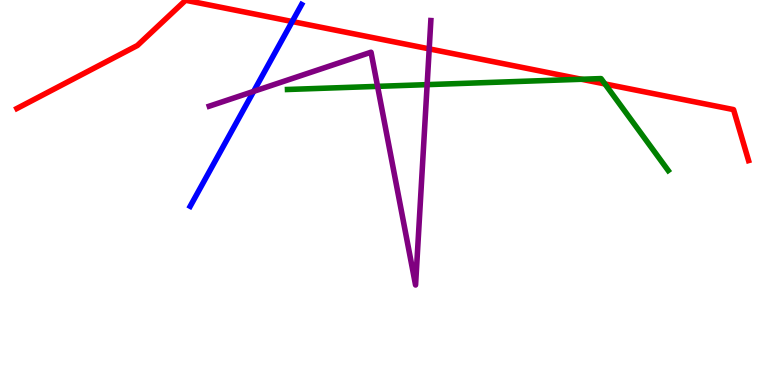[{'lines': ['blue', 'red'], 'intersections': [{'x': 3.77, 'y': 9.44}]}, {'lines': ['green', 'red'], 'intersections': [{'x': 7.5, 'y': 7.94}, {'x': 7.81, 'y': 7.82}]}, {'lines': ['purple', 'red'], 'intersections': [{'x': 5.54, 'y': 8.73}]}, {'lines': ['blue', 'green'], 'intersections': []}, {'lines': ['blue', 'purple'], 'intersections': [{'x': 3.27, 'y': 7.63}]}, {'lines': ['green', 'purple'], 'intersections': [{'x': 4.87, 'y': 7.76}, {'x': 5.51, 'y': 7.8}]}]